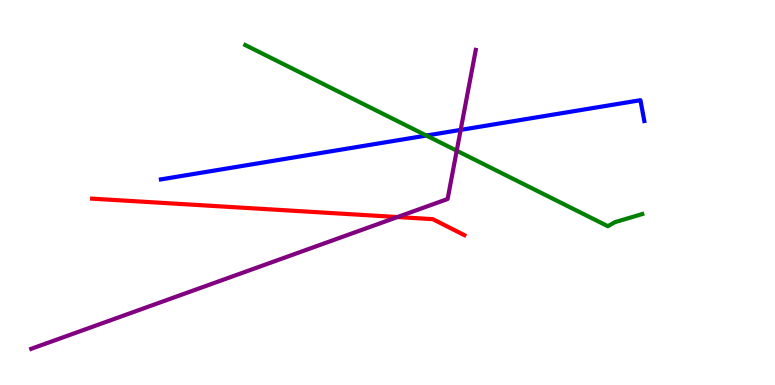[{'lines': ['blue', 'red'], 'intersections': []}, {'lines': ['green', 'red'], 'intersections': []}, {'lines': ['purple', 'red'], 'intersections': [{'x': 5.13, 'y': 4.36}]}, {'lines': ['blue', 'green'], 'intersections': [{'x': 5.5, 'y': 6.48}]}, {'lines': ['blue', 'purple'], 'intersections': [{'x': 5.94, 'y': 6.63}]}, {'lines': ['green', 'purple'], 'intersections': [{'x': 5.89, 'y': 6.09}]}]